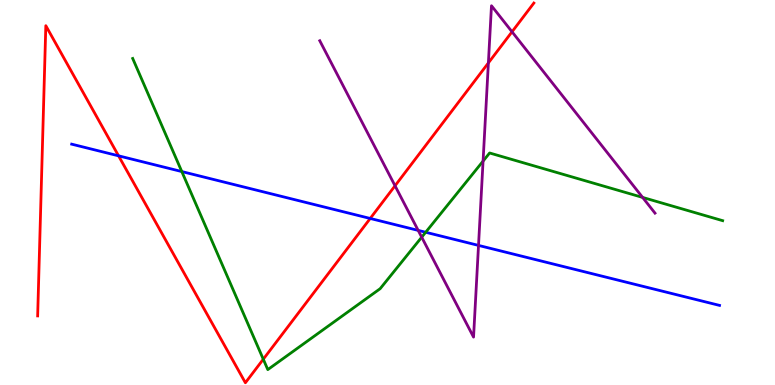[{'lines': ['blue', 'red'], 'intersections': [{'x': 1.53, 'y': 5.95}, {'x': 4.78, 'y': 4.33}]}, {'lines': ['green', 'red'], 'intersections': [{'x': 3.4, 'y': 0.67}]}, {'lines': ['purple', 'red'], 'intersections': [{'x': 5.1, 'y': 5.17}, {'x': 6.3, 'y': 8.37}, {'x': 6.61, 'y': 9.17}]}, {'lines': ['blue', 'green'], 'intersections': [{'x': 2.35, 'y': 5.54}, {'x': 5.49, 'y': 3.97}]}, {'lines': ['blue', 'purple'], 'intersections': [{'x': 5.4, 'y': 4.02}, {'x': 6.17, 'y': 3.63}]}, {'lines': ['green', 'purple'], 'intersections': [{'x': 5.44, 'y': 3.84}, {'x': 6.23, 'y': 5.82}, {'x': 8.29, 'y': 4.87}]}]